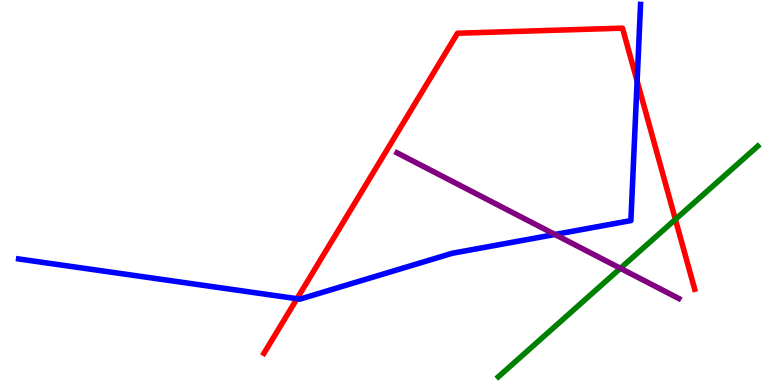[{'lines': ['blue', 'red'], 'intersections': [{'x': 3.83, 'y': 2.24}, {'x': 8.22, 'y': 7.89}]}, {'lines': ['green', 'red'], 'intersections': [{'x': 8.71, 'y': 4.3}]}, {'lines': ['purple', 'red'], 'intersections': []}, {'lines': ['blue', 'green'], 'intersections': []}, {'lines': ['blue', 'purple'], 'intersections': [{'x': 7.16, 'y': 3.91}]}, {'lines': ['green', 'purple'], 'intersections': [{'x': 8.0, 'y': 3.03}]}]